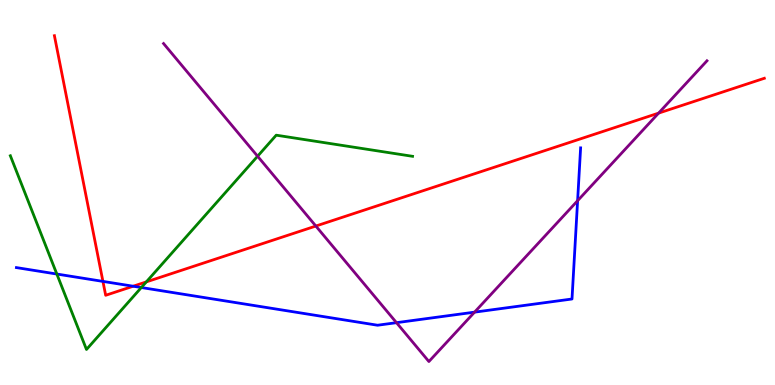[{'lines': ['blue', 'red'], 'intersections': [{'x': 1.33, 'y': 2.69}, {'x': 1.72, 'y': 2.57}]}, {'lines': ['green', 'red'], 'intersections': [{'x': 1.89, 'y': 2.68}]}, {'lines': ['purple', 'red'], 'intersections': [{'x': 4.08, 'y': 4.13}, {'x': 8.5, 'y': 7.06}]}, {'lines': ['blue', 'green'], 'intersections': [{'x': 0.733, 'y': 2.88}, {'x': 1.82, 'y': 2.53}]}, {'lines': ['blue', 'purple'], 'intersections': [{'x': 5.12, 'y': 1.62}, {'x': 6.12, 'y': 1.89}, {'x': 7.45, 'y': 4.79}]}, {'lines': ['green', 'purple'], 'intersections': [{'x': 3.32, 'y': 5.94}]}]